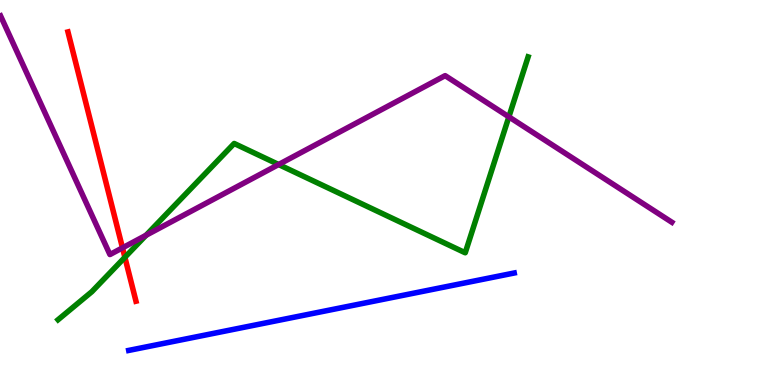[{'lines': ['blue', 'red'], 'intersections': []}, {'lines': ['green', 'red'], 'intersections': [{'x': 1.61, 'y': 3.32}]}, {'lines': ['purple', 'red'], 'intersections': [{'x': 1.58, 'y': 3.56}]}, {'lines': ['blue', 'green'], 'intersections': []}, {'lines': ['blue', 'purple'], 'intersections': []}, {'lines': ['green', 'purple'], 'intersections': [{'x': 1.88, 'y': 3.89}, {'x': 3.6, 'y': 5.73}, {'x': 6.57, 'y': 6.96}]}]